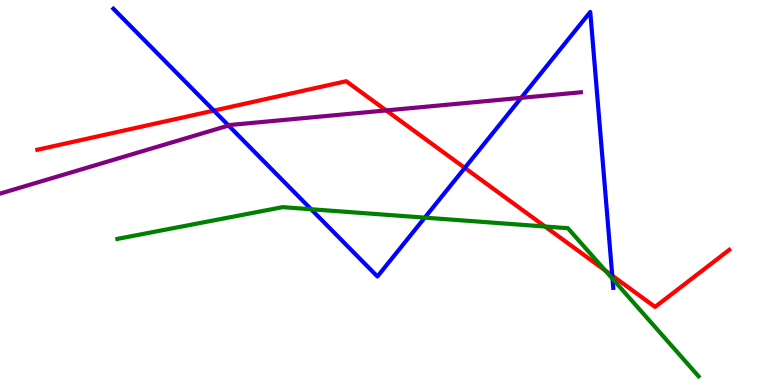[{'lines': ['blue', 'red'], 'intersections': [{'x': 2.76, 'y': 7.13}, {'x': 6.0, 'y': 5.64}, {'x': 7.9, 'y': 2.84}]}, {'lines': ['green', 'red'], 'intersections': [{'x': 7.03, 'y': 4.12}, {'x': 7.81, 'y': 2.97}]}, {'lines': ['purple', 'red'], 'intersections': [{'x': 4.98, 'y': 7.13}]}, {'lines': ['blue', 'green'], 'intersections': [{'x': 4.01, 'y': 4.57}, {'x': 5.48, 'y': 4.35}, {'x': 7.9, 'y': 2.76}]}, {'lines': ['blue', 'purple'], 'intersections': [{'x': 2.95, 'y': 6.74}, {'x': 6.72, 'y': 7.46}]}, {'lines': ['green', 'purple'], 'intersections': []}]